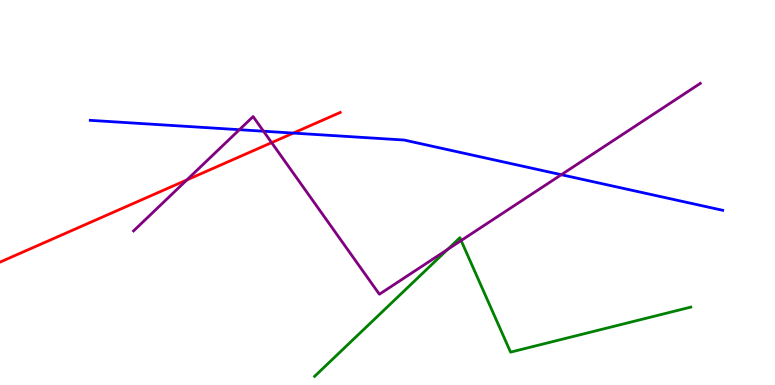[{'lines': ['blue', 'red'], 'intersections': [{'x': 3.78, 'y': 6.54}]}, {'lines': ['green', 'red'], 'intersections': []}, {'lines': ['purple', 'red'], 'intersections': [{'x': 2.41, 'y': 5.33}, {'x': 3.5, 'y': 6.3}]}, {'lines': ['blue', 'green'], 'intersections': []}, {'lines': ['blue', 'purple'], 'intersections': [{'x': 3.09, 'y': 6.63}, {'x': 3.4, 'y': 6.59}, {'x': 7.24, 'y': 5.46}]}, {'lines': ['green', 'purple'], 'intersections': [{'x': 5.78, 'y': 3.52}, {'x': 5.95, 'y': 3.75}]}]